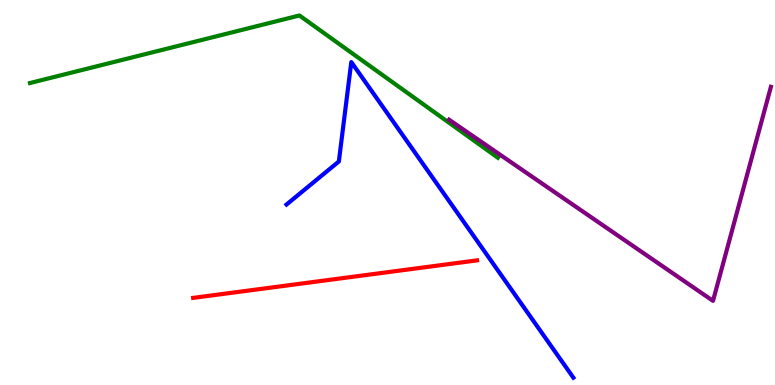[{'lines': ['blue', 'red'], 'intersections': []}, {'lines': ['green', 'red'], 'intersections': []}, {'lines': ['purple', 'red'], 'intersections': []}, {'lines': ['blue', 'green'], 'intersections': []}, {'lines': ['blue', 'purple'], 'intersections': []}, {'lines': ['green', 'purple'], 'intersections': []}]